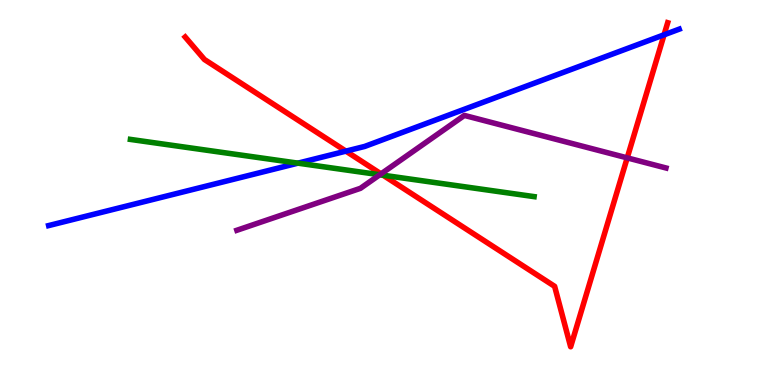[{'lines': ['blue', 'red'], 'intersections': [{'x': 4.46, 'y': 6.07}, {'x': 8.57, 'y': 9.1}]}, {'lines': ['green', 'red'], 'intersections': [{'x': 4.94, 'y': 5.45}]}, {'lines': ['purple', 'red'], 'intersections': [{'x': 4.92, 'y': 5.48}, {'x': 8.09, 'y': 5.9}]}, {'lines': ['blue', 'green'], 'intersections': [{'x': 3.84, 'y': 5.76}]}, {'lines': ['blue', 'purple'], 'intersections': []}, {'lines': ['green', 'purple'], 'intersections': [{'x': 4.9, 'y': 5.46}]}]